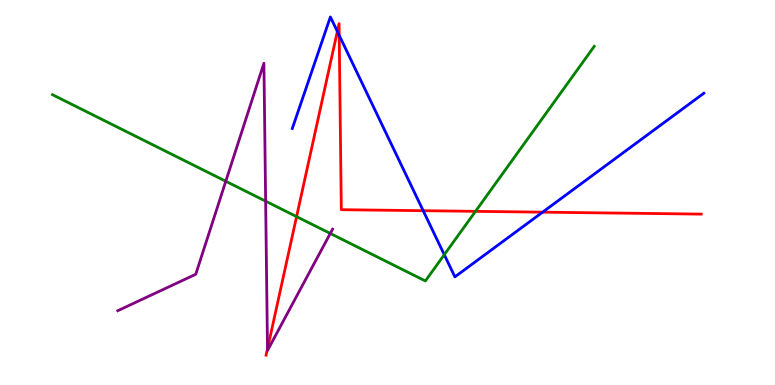[{'lines': ['blue', 'red'], 'intersections': [{'x': 4.35, 'y': 9.18}, {'x': 4.38, 'y': 9.08}, {'x': 5.46, 'y': 4.53}, {'x': 7.0, 'y': 4.49}]}, {'lines': ['green', 'red'], 'intersections': [{'x': 3.83, 'y': 4.37}, {'x': 6.14, 'y': 4.51}]}, {'lines': ['purple', 'red'], 'intersections': [{'x': 3.45, 'y': 0.941}]}, {'lines': ['blue', 'green'], 'intersections': [{'x': 5.73, 'y': 3.38}]}, {'lines': ['blue', 'purple'], 'intersections': []}, {'lines': ['green', 'purple'], 'intersections': [{'x': 2.91, 'y': 5.29}, {'x': 3.43, 'y': 4.77}, {'x': 4.26, 'y': 3.94}]}]